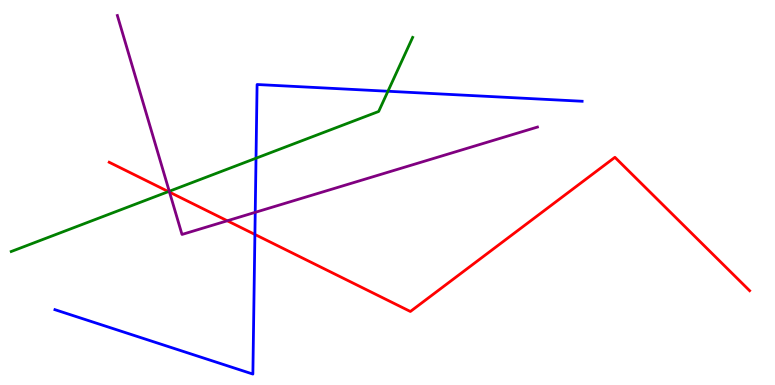[{'lines': ['blue', 'red'], 'intersections': [{'x': 3.29, 'y': 3.91}]}, {'lines': ['green', 'red'], 'intersections': [{'x': 2.17, 'y': 5.02}]}, {'lines': ['purple', 'red'], 'intersections': [{'x': 2.19, 'y': 5.01}, {'x': 2.93, 'y': 4.27}]}, {'lines': ['blue', 'green'], 'intersections': [{'x': 3.3, 'y': 5.89}, {'x': 5.01, 'y': 7.63}]}, {'lines': ['blue', 'purple'], 'intersections': [{'x': 3.29, 'y': 4.48}]}, {'lines': ['green', 'purple'], 'intersections': [{'x': 2.18, 'y': 5.03}]}]